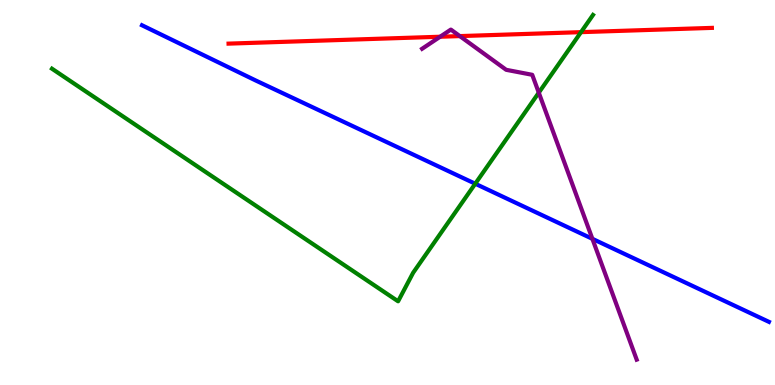[{'lines': ['blue', 'red'], 'intersections': []}, {'lines': ['green', 'red'], 'intersections': [{'x': 7.5, 'y': 9.16}]}, {'lines': ['purple', 'red'], 'intersections': [{'x': 5.68, 'y': 9.05}, {'x': 5.93, 'y': 9.06}]}, {'lines': ['blue', 'green'], 'intersections': [{'x': 6.13, 'y': 5.23}]}, {'lines': ['blue', 'purple'], 'intersections': [{'x': 7.64, 'y': 3.8}]}, {'lines': ['green', 'purple'], 'intersections': [{'x': 6.95, 'y': 7.59}]}]